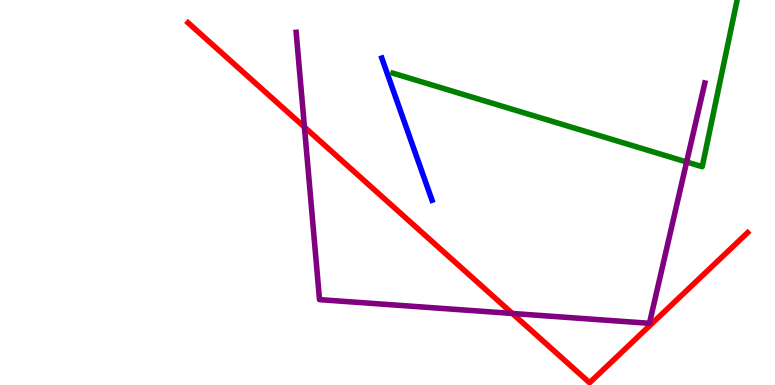[{'lines': ['blue', 'red'], 'intersections': []}, {'lines': ['green', 'red'], 'intersections': []}, {'lines': ['purple', 'red'], 'intersections': [{'x': 3.93, 'y': 6.7}, {'x': 6.61, 'y': 1.86}]}, {'lines': ['blue', 'green'], 'intersections': []}, {'lines': ['blue', 'purple'], 'intersections': []}, {'lines': ['green', 'purple'], 'intersections': [{'x': 8.86, 'y': 5.79}]}]